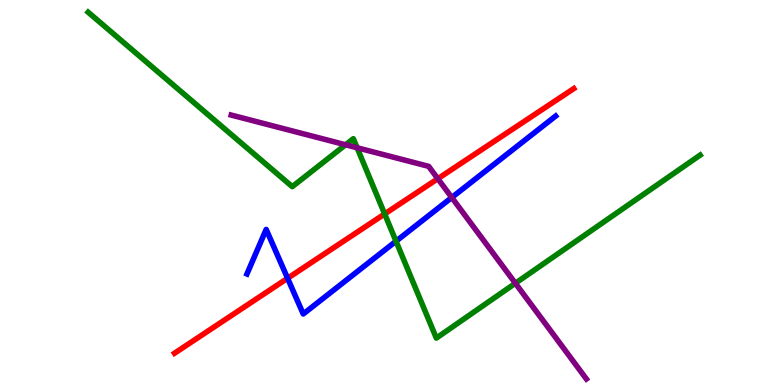[{'lines': ['blue', 'red'], 'intersections': [{'x': 3.71, 'y': 2.77}]}, {'lines': ['green', 'red'], 'intersections': [{'x': 4.96, 'y': 4.44}]}, {'lines': ['purple', 'red'], 'intersections': [{'x': 5.65, 'y': 5.36}]}, {'lines': ['blue', 'green'], 'intersections': [{'x': 5.11, 'y': 3.73}]}, {'lines': ['blue', 'purple'], 'intersections': [{'x': 5.83, 'y': 4.87}]}, {'lines': ['green', 'purple'], 'intersections': [{'x': 4.46, 'y': 6.24}, {'x': 4.61, 'y': 6.16}, {'x': 6.65, 'y': 2.64}]}]